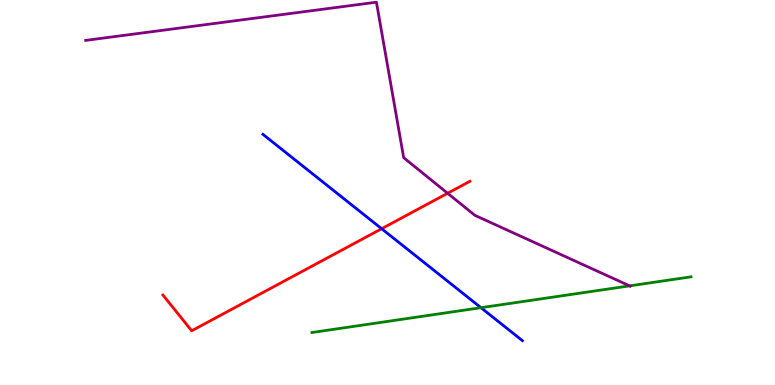[{'lines': ['blue', 'red'], 'intersections': [{'x': 4.92, 'y': 4.06}]}, {'lines': ['green', 'red'], 'intersections': []}, {'lines': ['purple', 'red'], 'intersections': [{'x': 5.78, 'y': 4.98}]}, {'lines': ['blue', 'green'], 'intersections': [{'x': 6.21, 'y': 2.01}]}, {'lines': ['blue', 'purple'], 'intersections': []}, {'lines': ['green', 'purple'], 'intersections': [{'x': 8.12, 'y': 2.58}]}]